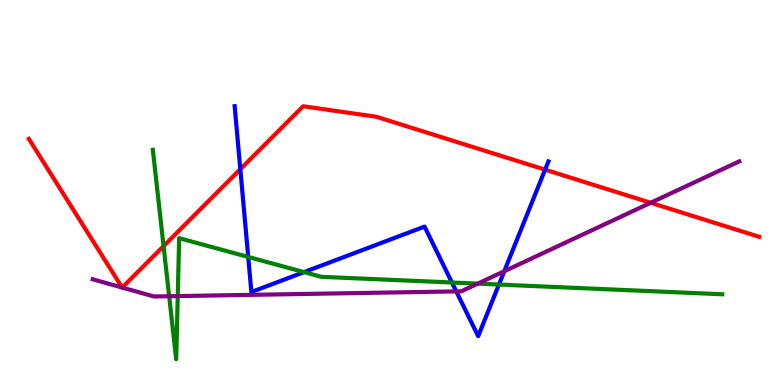[{'lines': ['blue', 'red'], 'intersections': [{'x': 3.1, 'y': 5.61}, {'x': 7.03, 'y': 5.59}]}, {'lines': ['green', 'red'], 'intersections': [{'x': 2.11, 'y': 3.61}]}, {'lines': ['purple', 'red'], 'intersections': [{'x': 1.58, 'y': 2.53}, {'x': 1.58, 'y': 2.53}, {'x': 8.4, 'y': 4.73}]}, {'lines': ['blue', 'green'], 'intersections': [{'x': 3.2, 'y': 3.33}, {'x': 3.92, 'y': 2.93}, {'x': 5.83, 'y': 2.66}, {'x': 6.44, 'y': 2.61}]}, {'lines': ['blue', 'purple'], 'intersections': [{'x': 5.89, 'y': 2.43}, {'x': 6.51, 'y': 2.96}]}, {'lines': ['green', 'purple'], 'intersections': [{'x': 2.18, 'y': 2.31}, {'x': 2.29, 'y': 2.31}, {'x': 6.16, 'y': 2.63}]}]